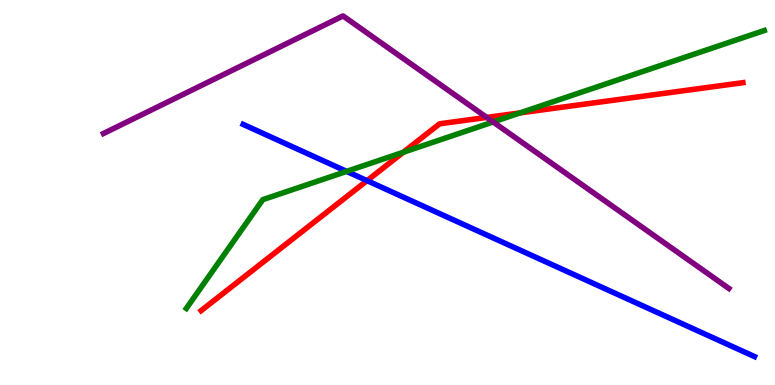[{'lines': ['blue', 'red'], 'intersections': [{'x': 4.74, 'y': 5.31}]}, {'lines': ['green', 'red'], 'intersections': [{'x': 5.2, 'y': 6.04}, {'x': 6.71, 'y': 7.07}]}, {'lines': ['purple', 'red'], 'intersections': [{'x': 6.28, 'y': 6.95}]}, {'lines': ['blue', 'green'], 'intersections': [{'x': 4.47, 'y': 5.55}]}, {'lines': ['blue', 'purple'], 'intersections': []}, {'lines': ['green', 'purple'], 'intersections': [{'x': 6.36, 'y': 6.83}]}]